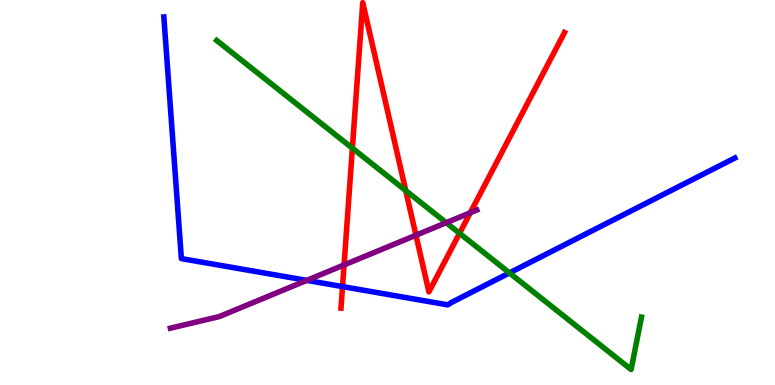[{'lines': ['blue', 'red'], 'intersections': [{'x': 4.42, 'y': 2.56}]}, {'lines': ['green', 'red'], 'intersections': [{'x': 4.55, 'y': 6.15}, {'x': 5.24, 'y': 5.05}, {'x': 5.93, 'y': 3.94}]}, {'lines': ['purple', 'red'], 'intersections': [{'x': 4.44, 'y': 3.12}, {'x': 5.37, 'y': 3.89}, {'x': 6.07, 'y': 4.47}]}, {'lines': ['blue', 'green'], 'intersections': [{'x': 6.57, 'y': 2.91}]}, {'lines': ['blue', 'purple'], 'intersections': [{'x': 3.96, 'y': 2.72}]}, {'lines': ['green', 'purple'], 'intersections': [{'x': 5.76, 'y': 4.22}]}]